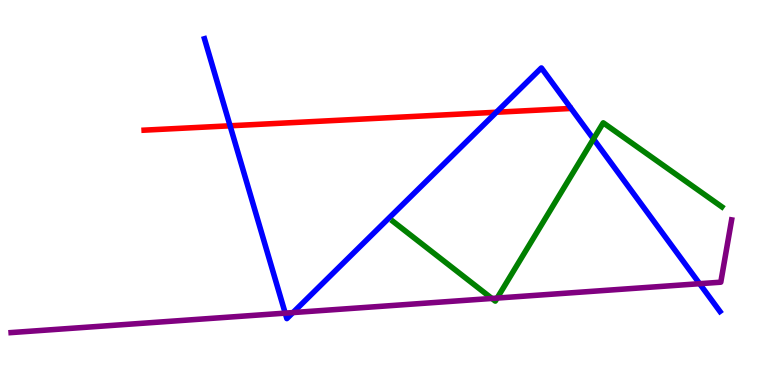[{'lines': ['blue', 'red'], 'intersections': [{'x': 2.97, 'y': 6.73}, {'x': 6.4, 'y': 7.08}]}, {'lines': ['green', 'red'], 'intersections': []}, {'lines': ['purple', 'red'], 'intersections': []}, {'lines': ['blue', 'green'], 'intersections': [{'x': 7.66, 'y': 6.39}]}, {'lines': ['blue', 'purple'], 'intersections': [{'x': 3.68, 'y': 1.87}, {'x': 3.78, 'y': 1.88}, {'x': 9.03, 'y': 2.63}]}, {'lines': ['green', 'purple'], 'intersections': [{'x': 6.35, 'y': 2.25}, {'x': 6.41, 'y': 2.26}]}]